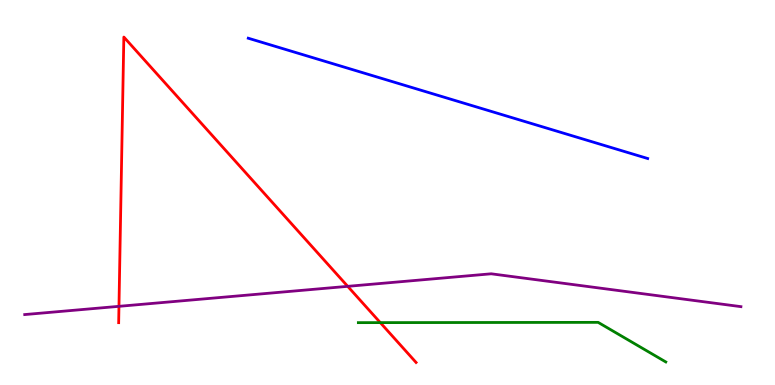[{'lines': ['blue', 'red'], 'intersections': []}, {'lines': ['green', 'red'], 'intersections': [{'x': 4.91, 'y': 1.62}]}, {'lines': ['purple', 'red'], 'intersections': [{'x': 1.54, 'y': 2.04}, {'x': 4.49, 'y': 2.56}]}, {'lines': ['blue', 'green'], 'intersections': []}, {'lines': ['blue', 'purple'], 'intersections': []}, {'lines': ['green', 'purple'], 'intersections': []}]